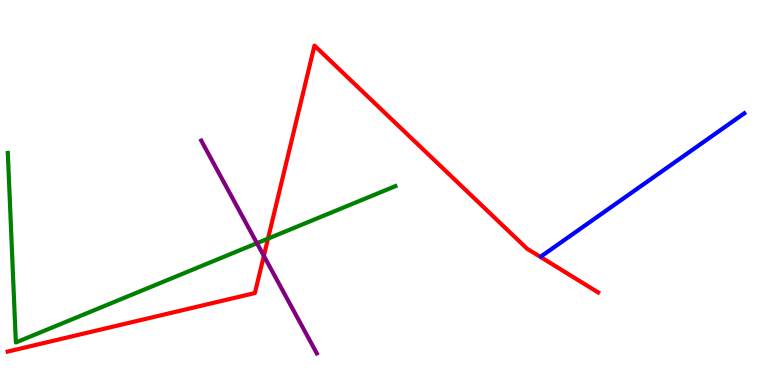[{'lines': ['blue', 'red'], 'intersections': []}, {'lines': ['green', 'red'], 'intersections': [{'x': 3.46, 'y': 3.8}]}, {'lines': ['purple', 'red'], 'intersections': [{'x': 3.4, 'y': 3.35}]}, {'lines': ['blue', 'green'], 'intersections': []}, {'lines': ['blue', 'purple'], 'intersections': []}, {'lines': ['green', 'purple'], 'intersections': [{'x': 3.32, 'y': 3.68}]}]